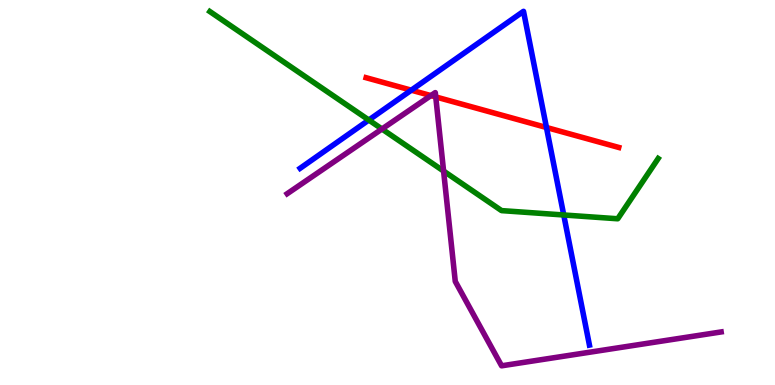[{'lines': ['blue', 'red'], 'intersections': [{'x': 5.31, 'y': 7.66}, {'x': 7.05, 'y': 6.69}]}, {'lines': ['green', 'red'], 'intersections': []}, {'lines': ['purple', 'red'], 'intersections': [{'x': 5.56, 'y': 7.52}, {'x': 5.62, 'y': 7.48}]}, {'lines': ['blue', 'green'], 'intersections': [{'x': 4.76, 'y': 6.88}, {'x': 7.27, 'y': 4.42}]}, {'lines': ['blue', 'purple'], 'intersections': []}, {'lines': ['green', 'purple'], 'intersections': [{'x': 4.93, 'y': 6.65}, {'x': 5.72, 'y': 5.56}]}]